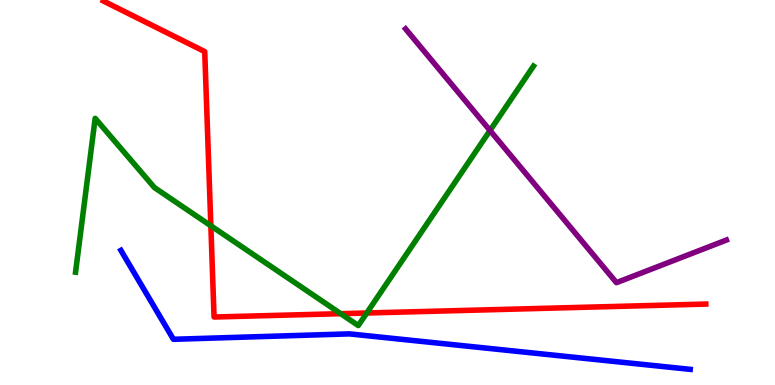[{'lines': ['blue', 'red'], 'intersections': []}, {'lines': ['green', 'red'], 'intersections': [{'x': 2.72, 'y': 4.14}, {'x': 4.4, 'y': 1.85}, {'x': 4.73, 'y': 1.87}]}, {'lines': ['purple', 'red'], 'intersections': []}, {'lines': ['blue', 'green'], 'intersections': []}, {'lines': ['blue', 'purple'], 'intersections': []}, {'lines': ['green', 'purple'], 'intersections': [{'x': 6.32, 'y': 6.61}]}]